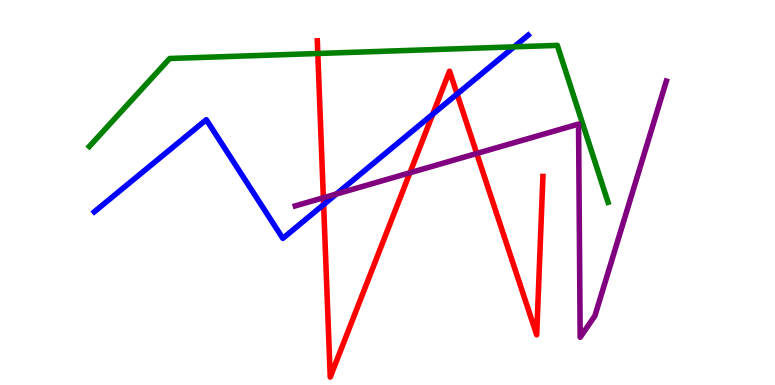[{'lines': ['blue', 'red'], 'intersections': [{'x': 4.18, 'y': 4.69}, {'x': 5.58, 'y': 7.03}, {'x': 5.9, 'y': 7.56}]}, {'lines': ['green', 'red'], 'intersections': [{'x': 4.1, 'y': 8.61}]}, {'lines': ['purple', 'red'], 'intersections': [{'x': 4.17, 'y': 4.86}, {'x': 5.29, 'y': 5.51}, {'x': 6.15, 'y': 6.01}]}, {'lines': ['blue', 'green'], 'intersections': [{'x': 6.63, 'y': 8.78}]}, {'lines': ['blue', 'purple'], 'intersections': [{'x': 4.34, 'y': 4.96}]}, {'lines': ['green', 'purple'], 'intersections': []}]